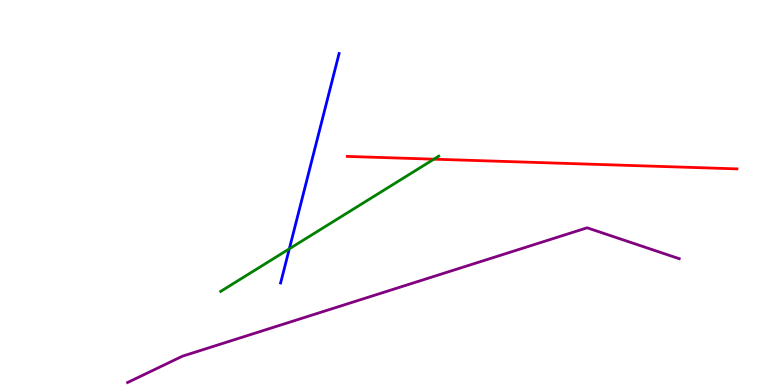[{'lines': ['blue', 'red'], 'intersections': []}, {'lines': ['green', 'red'], 'intersections': [{'x': 5.6, 'y': 5.87}]}, {'lines': ['purple', 'red'], 'intersections': []}, {'lines': ['blue', 'green'], 'intersections': [{'x': 3.73, 'y': 3.54}]}, {'lines': ['blue', 'purple'], 'intersections': []}, {'lines': ['green', 'purple'], 'intersections': []}]